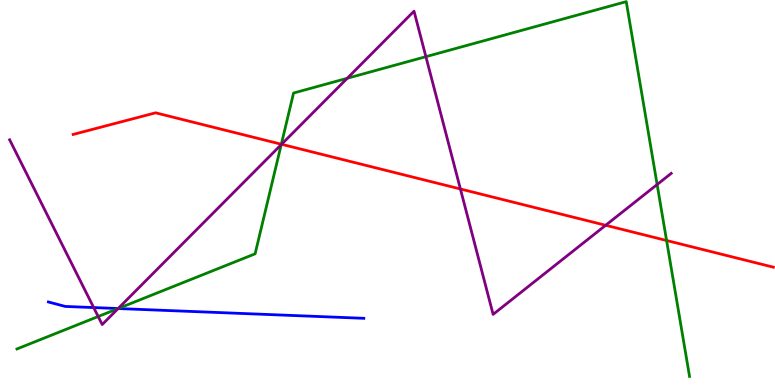[{'lines': ['blue', 'red'], 'intersections': []}, {'lines': ['green', 'red'], 'intersections': [{'x': 3.63, 'y': 6.25}, {'x': 8.6, 'y': 3.75}]}, {'lines': ['purple', 'red'], 'intersections': [{'x': 3.63, 'y': 6.25}, {'x': 5.94, 'y': 5.09}, {'x': 7.82, 'y': 4.15}]}, {'lines': ['blue', 'green'], 'intersections': [{'x': 1.52, 'y': 1.99}]}, {'lines': ['blue', 'purple'], 'intersections': [{'x': 1.21, 'y': 2.01}, {'x': 1.52, 'y': 1.99}]}, {'lines': ['green', 'purple'], 'intersections': [{'x': 1.27, 'y': 1.78}, {'x': 1.52, 'y': 1.99}, {'x': 3.63, 'y': 6.24}, {'x': 4.48, 'y': 7.97}, {'x': 5.5, 'y': 8.53}, {'x': 8.48, 'y': 5.21}]}]